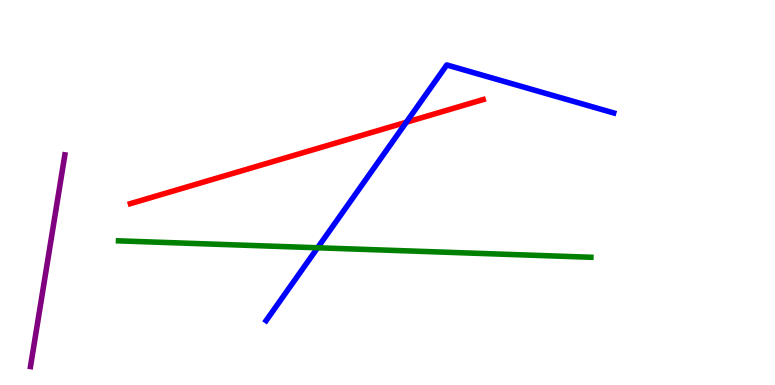[{'lines': ['blue', 'red'], 'intersections': [{'x': 5.24, 'y': 6.82}]}, {'lines': ['green', 'red'], 'intersections': []}, {'lines': ['purple', 'red'], 'intersections': []}, {'lines': ['blue', 'green'], 'intersections': [{'x': 4.1, 'y': 3.56}]}, {'lines': ['blue', 'purple'], 'intersections': []}, {'lines': ['green', 'purple'], 'intersections': []}]